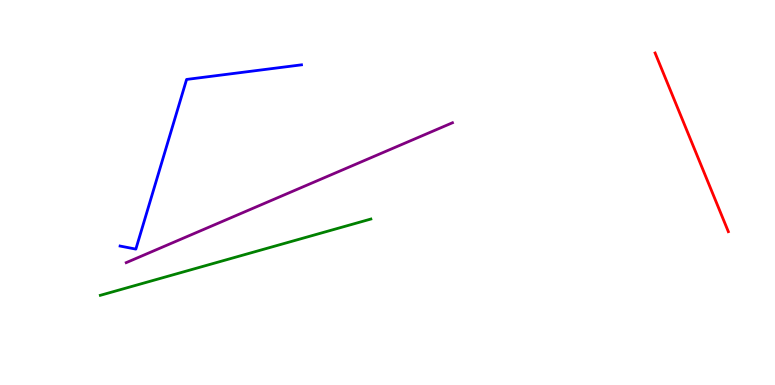[{'lines': ['blue', 'red'], 'intersections': []}, {'lines': ['green', 'red'], 'intersections': []}, {'lines': ['purple', 'red'], 'intersections': []}, {'lines': ['blue', 'green'], 'intersections': []}, {'lines': ['blue', 'purple'], 'intersections': []}, {'lines': ['green', 'purple'], 'intersections': []}]